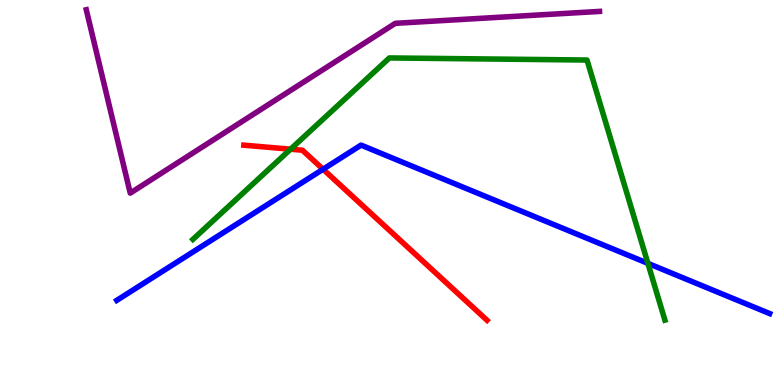[{'lines': ['blue', 'red'], 'intersections': [{'x': 4.17, 'y': 5.6}]}, {'lines': ['green', 'red'], 'intersections': [{'x': 3.75, 'y': 6.12}]}, {'lines': ['purple', 'red'], 'intersections': []}, {'lines': ['blue', 'green'], 'intersections': [{'x': 8.36, 'y': 3.16}]}, {'lines': ['blue', 'purple'], 'intersections': []}, {'lines': ['green', 'purple'], 'intersections': []}]